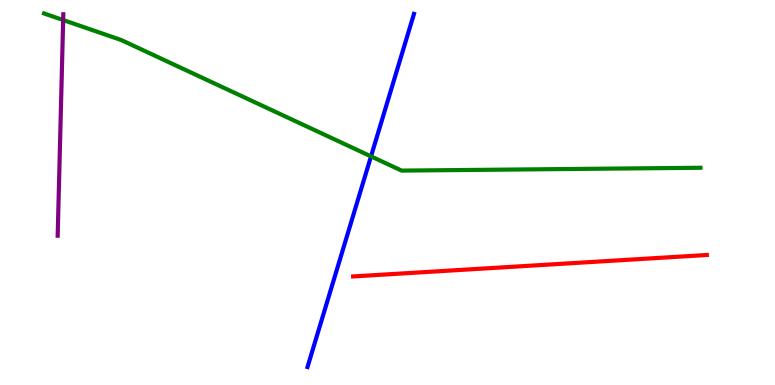[{'lines': ['blue', 'red'], 'intersections': []}, {'lines': ['green', 'red'], 'intersections': []}, {'lines': ['purple', 'red'], 'intersections': []}, {'lines': ['blue', 'green'], 'intersections': [{'x': 4.79, 'y': 5.94}]}, {'lines': ['blue', 'purple'], 'intersections': []}, {'lines': ['green', 'purple'], 'intersections': [{'x': 0.815, 'y': 9.48}]}]